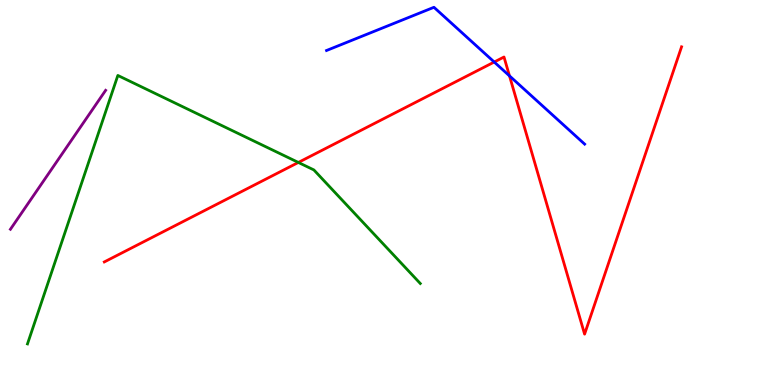[{'lines': ['blue', 'red'], 'intersections': [{'x': 6.38, 'y': 8.39}, {'x': 6.57, 'y': 8.03}]}, {'lines': ['green', 'red'], 'intersections': [{'x': 3.85, 'y': 5.78}]}, {'lines': ['purple', 'red'], 'intersections': []}, {'lines': ['blue', 'green'], 'intersections': []}, {'lines': ['blue', 'purple'], 'intersections': []}, {'lines': ['green', 'purple'], 'intersections': []}]